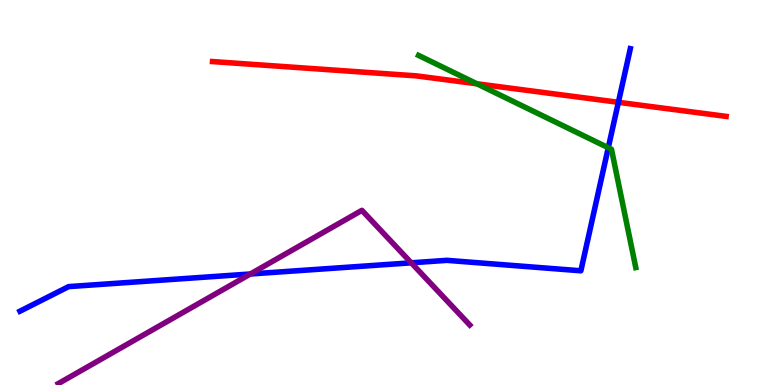[{'lines': ['blue', 'red'], 'intersections': [{'x': 7.98, 'y': 7.34}]}, {'lines': ['green', 'red'], 'intersections': [{'x': 6.15, 'y': 7.82}]}, {'lines': ['purple', 'red'], 'intersections': []}, {'lines': ['blue', 'green'], 'intersections': [{'x': 7.85, 'y': 6.16}]}, {'lines': ['blue', 'purple'], 'intersections': [{'x': 3.23, 'y': 2.88}, {'x': 5.31, 'y': 3.17}]}, {'lines': ['green', 'purple'], 'intersections': []}]